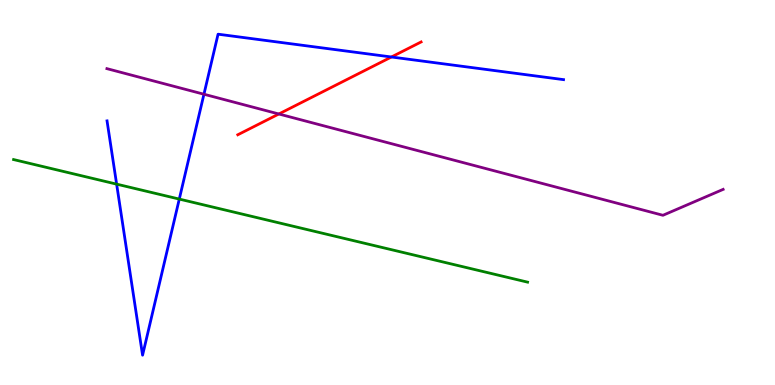[{'lines': ['blue', 'red'], 'intersections': [{'x': 5.05, 'y': 8.52}]}, {'lines': ['green', 'red'], 'intersections': []}, {'lines': ['purple', 'red'], 'intersections': [{'x': 3.6, 'y': 7.04}]}, {'lines': ['blue', 'green'], 'intersections': [{'x': 1.5, 'y': 5.22}, {'x': 2.31, 'y': 4.83}]}, {'lines': ['blue', 'purple'], 'intersections': [{'x': 2.63, 'y': 7.55}]}, {'lines': ['green', 'purple'], 'intersections': []}]